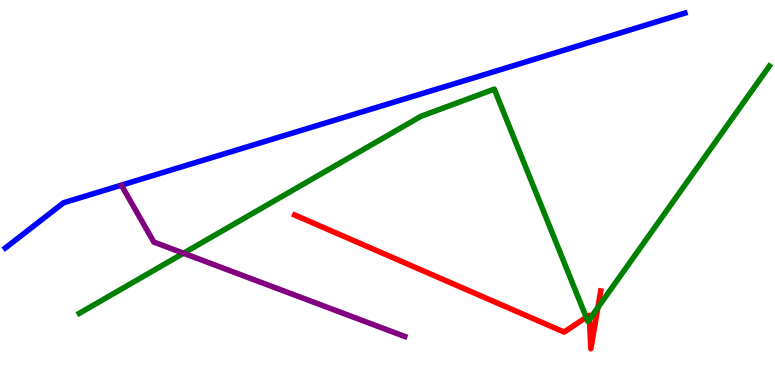[{'lines': ['blue', 'red'], 'intersections': []}, {'lines': ['green', 'red'], 'intersections': [{'x': 7.56, 'y': 1.76}, {'x': 7.61, 'y': 1.71}, {'x': 7.71, 'y': 2.01}]}, {'lines': ['purple', 'red'], 'intersections': []}, {'lines': ['blue', 'green'], 'intersections': []}, {'lines': ['blue', 'purple'], 'intersections': []}, {'lines': ['green', 'purple'], 'intersections': [{'x': 2.37, 'y': 3.42}]}]